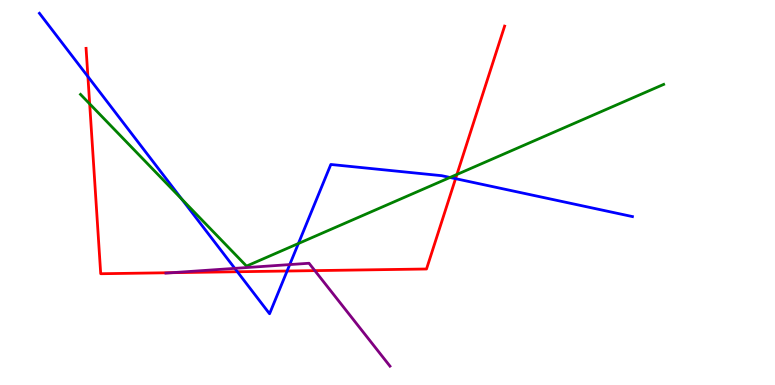[{'lines': ['blue', 'red'], 'intersections': [{'x': 1.13, 'y': 8.01}, {'x': 3.06, 'y': 2.94}, {'x': 3.7, 'y': 2.96}, {'x': 5.88, 'y': 5.36}]}, {'lines': ['green', 'red'], 'intersections': [{'x': 1.16, 'y': 7.3}, {'x': 5.9, 'y': 5.47}]}, {'lines': ['purple', 'red'], 'intersections': [{'x': 2.22, 'y': 2.92}, {'x': 4.06, 'y': 2.97}]}, {'lines': ['blue', 'green'], 'intersections': [{'x': 2.35, 'y': 4.83}, {'x': 3.85, 'y': 3.67}, {'x': 5.81, 'y': 5.39}]}, {'lines': ['blue', 'purple'], 'intersections': [{'x': 3.03, 'y': 3.03}, {'x': 3.74, 'y': 3.13}]}, {'lines': ['green', 'purple'], 'intersections': []}]